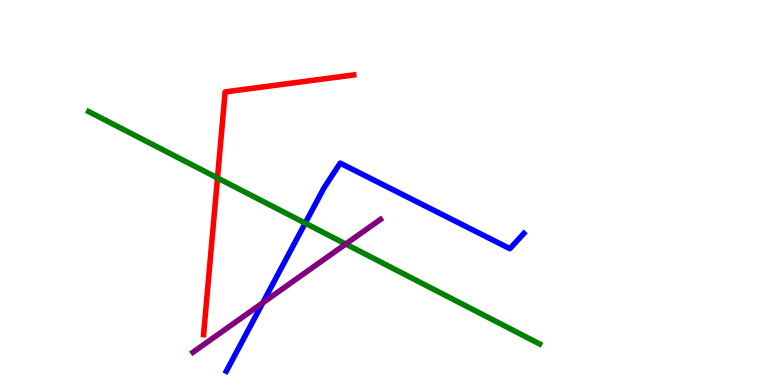[{'lines': ['blue', 'red'], 'intersections': []}, {'lines': ['green', 'red'], 'intersections': [{'x': 2.81, 'y': 5.38}]}, {'lines': ['purple', 'red'], 'intersections': []}, {'lines': ['blue', 'green'], 'intersections': [{'x': 3.94, 'y': 4.2}]}, {'lines': ['blue', 'purple'], 'intersections': [{'x': 3.39, 'y': 2.14}]}, {'lines': ['green', 'purple'], 'intersections': [{'x': 4.46, 'y': 3.66}]}]